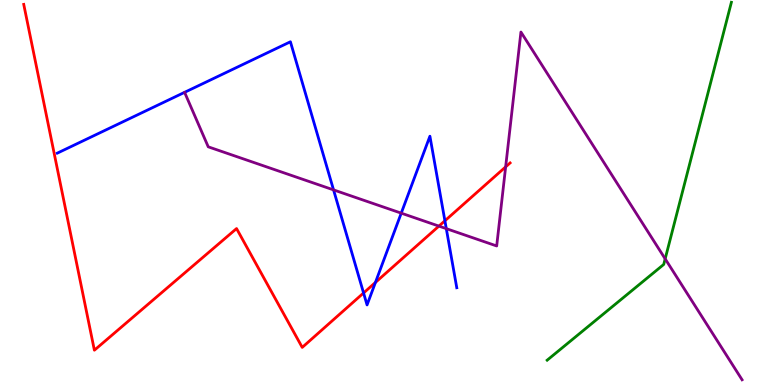[{'lines': ['blue', 'red'], 'intersections': [{'x': 4.69, 'y': 2.39}, {'x': 4.84, 'y': 2.66}, {'x': 5.74, 'y': 4.27}]}, {'lines': ['green', 'red'], 'intersections': []}, {'lines': ['purple', 'red'], 'intersections': [{'x': 5.66, 'y': 4.13}, {'x': 6.52, 'y': 5.67}]}, {'lines': ['blue', 'green'], 'intersections': []}, {'lines': ['blue', 'purple'], 'intersections': [{'x': 4.3, 'y': 5.07}, {'x': 5.18, 'y': 4.46}, {'x': 5.76, 'y': 4.06}]}, {'lines': ['green', 'purple'], 'intersections': [{'x': 8.58, 'y': 3.28}]}]